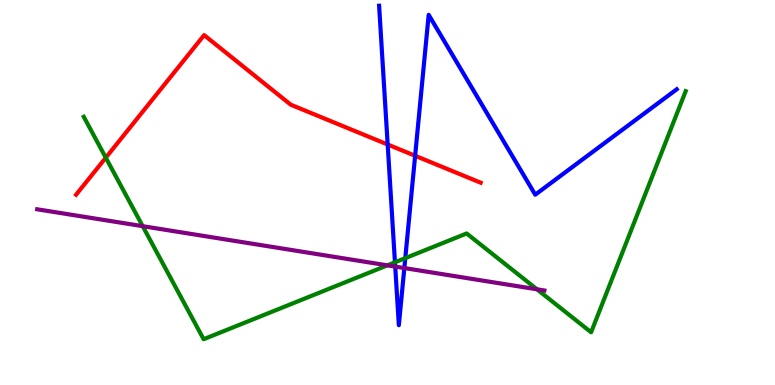[{'lines': ['blue', 'red'], 'intersections': [{'x': 5.0, 'y': 6.25}, {'x': 5.36, 'y': 5.95}]}, {'lines': ['green', 'red'], 'intersections': [{'x': 1.37, 'y': 5.9}]}, {'lines': ['purple', 'red'], 'intersections': []}, {'lines': ['blue', 'green'], 'intersections': [{'x': 5.1, 'y': 3.19}, {'x': 5.23, 'y': 3.3}]}, {'lines': ['blue', 'purple'], 'intersections': [{'x': 5.1, 'y': 3.08}, {'x': 5.22, 'y': 3.04}]}, {'lines': ['green', 'purple'], 'intersections': [{'x': 1.84, 'y': 4.13}, {'x': 5.0, 'y': 3.11}, {'x': 6.93, 'y': 2.49}]}]